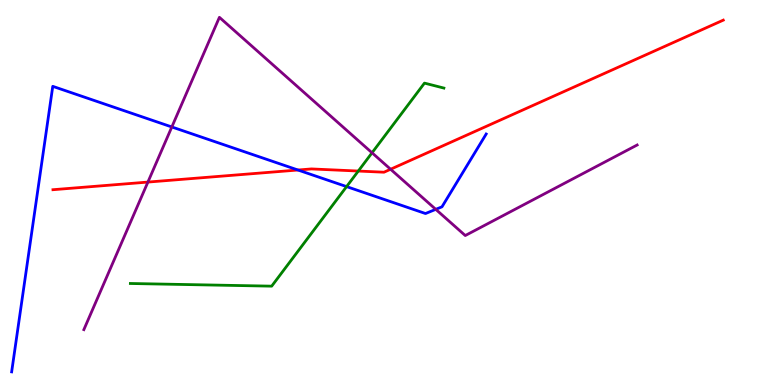[{'lines': ['blue', 'red'], 'intersections': [{'x': 3.84, 'y': 5.58}]}, {'lines': ['green', 'red'], 'intersections': [{'x': 4.62, 'y': 5.56}]}, {'lines': ['purple', 'red'], 'intersections': [{'x': 1.91, 'y': 5.27}, {'x': 5.04, 'y': 5.6}]}, {'lines': ['blue', 'green'], 'intersections': [{'x': 4.47, 'y': 5.15}]}, {'lines': ['blue', 'purple'], 'intersections': [{'x': 2.22, 'y': 6.7}, {'x': 5.62, 'y': 4.56}]}, {'lines': ['green', 'purple'], 'intersections': [{'x': 4.8, 'y': 6.03}]}]